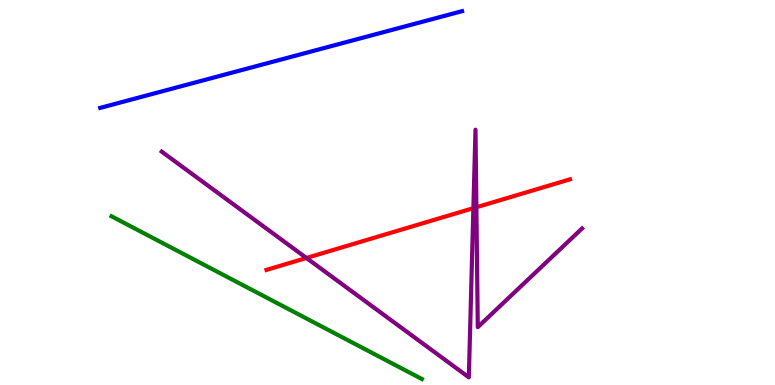[{'lines': ['blue', 'red'], 'intersections': []}, {'lines': ['green', 'red'], 'intersections': []}, {'lines': ['purple', 'red'], 'intersections': [{'x': 3.95, 'y': 3.3}, {'x': 6.11, 'y': 4.59}, {'x': 6.15, 'y': 4.62}]}, {'lines': ['blue', 'green'], 'intersections': []}, {'lines': ['blue', 'purple'], 'intersections': []}, {'lines': ['green', 'purple'], 'intersections': []}]